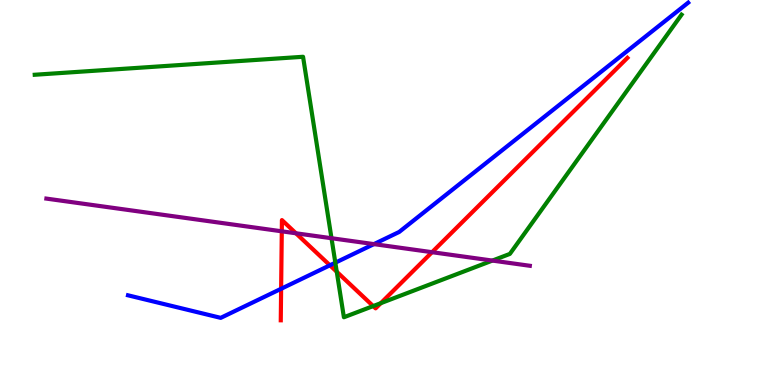[{'lines': ['blue', 'red'], 'intersections': [{'x': 3.63, 'y': 2.5}, {'x': 4.26, 'y': 3.11}]}, {'lines': ['green', 'red'], 'intersections': [{'x': 4.35, 'y': 2.94}, {'x': 4.82, 'y': 2.05}, {'x': 4.91, 'y': 2.13}]}, {'lines': ['purple', 'red'], 'intersections': [{'x': 3.64, 'y': 3.99}, {'x': 3.82, 'y': 3.94}, {'x': 5.57, 'y': 3.45}]}, {'lines': ['blue', 'green'], 'intersections': [{'x': 4.33, 'y': 3.18}]}, {'lines': ['blue', 'purple'], 'intersections': [{'x': 4.82, 'y': 3.66}]}, {'lines': ['green', 'purple'], 'intersections': [{'x': 4.28, 'y': 3.81}, {'x': 6.35, 'y': 3.23}]}]